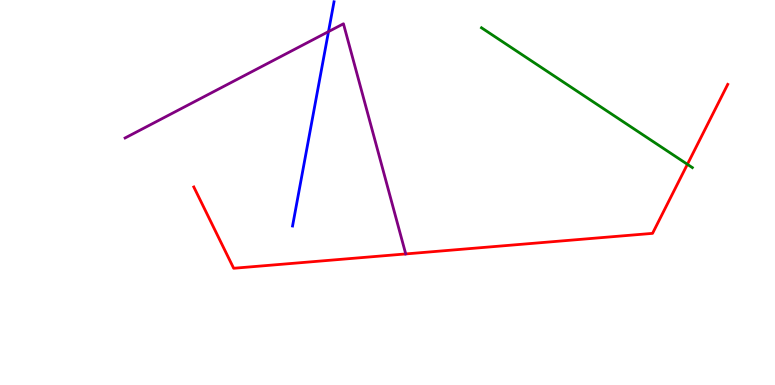[{'lines': ['blue', 'red'], 'intersections': []}, {'lines': ['green', 'red'], 'intersections': [{'x': 8.87, 'y': 5.73}]}, {'lines': ['purple', 'red'], 'intersections': []}, {'lines': ['blue', 'green'], 'intersections': []}, {'lines': ['blue', 'purple'], 'intersections': [{'x': 4.24, 'y': 9.18}]}, {'lines': ['green', 'purple'], 'intersections': []}]